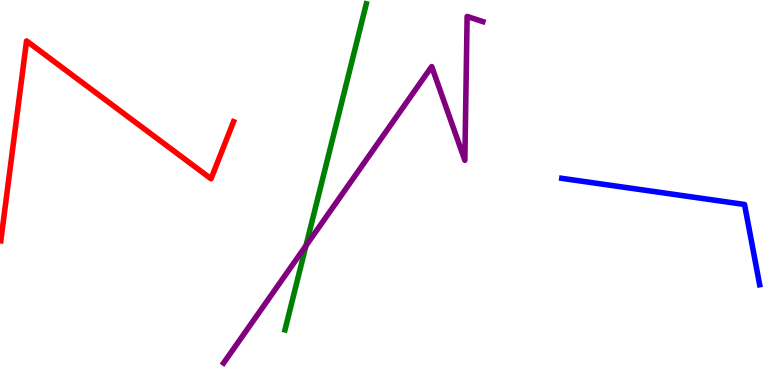[{'lines': ['blue', 'red'], 'intersections': []}, {'lines': ['green', 'red'], 'intersections': []}, {'lines': ['purple', 'red'], 'intersections': []}, {'lines': ['blue', 'green'], 'intersections': []}, {'lines': ['blue', 'purple'], 'intersections': []}, {'lines': ['green', 'purple'], 'intersections': [{'x': 3.95, 'y': 3.62}]}]